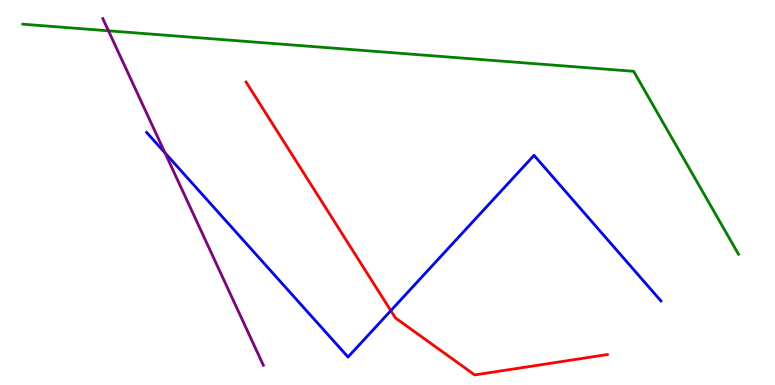[{'lines': ['blue', 'red'], 'intersections': [{'x': 5.04, 'y': 1.93}]}, {'lines': ['green', 'red'], 'intersections': []}, {'lines': ['purple', 'red'], 'intersections': []}, {'lines': ['blue', 'green'], 'intersections': []}, {'lines': ['blue', 'purple'], 'intersections': [{'x': 2.13, 'y': 6.03}]}, {'lines': ['green', 'purple'], 'intersections': [{'x': 1.4, 'y': 9.2}]}]